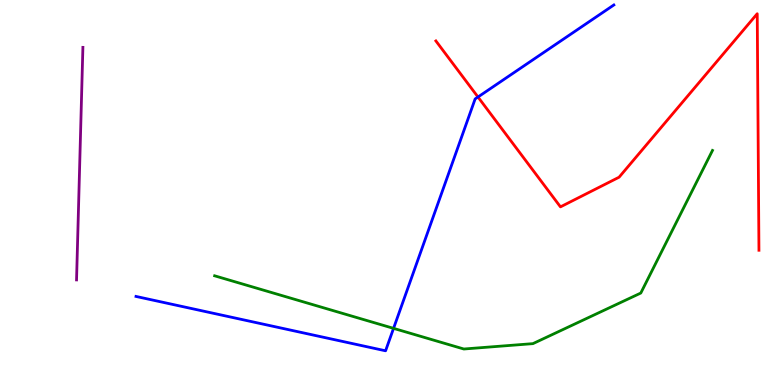[{'lines': ['blue', 'red'], 'intersections': [{'x': 6.17, 'y': 7.48}]}, {'lines': ['green', 'red'], 'intersections': []}, {'lines': ['purple', 'red'], 'intersections': []}, {'lines': ['blue', 'green'], 'intersections': [{'x': 5.08, 'y': 1.47}]}, {'lines': ['blue', 'purple'], 'intersections': []}, {'lines': ['green', 'purple'], 'intersections': []}]